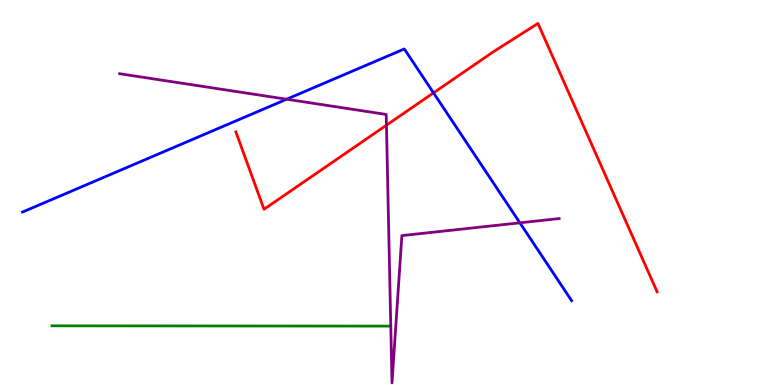[{'lines': ['blue', 'red'], 'intersections': [{'x': 5.59, 'y': 7.59}]}, {'lines': ['green', 'red'], 'intersections': []}, {'lines': ['purple', 'red'], 'intersections': [{'x': 4.99, 'y': 6.75}]}, {'lines': ['blue', 'green'], 'intersections': []}, {'lines': ['blue', 'purple'], 'intersections': [{'x': 3.7, 'y': 7.42}, {'x': 6.71, 'y': 4.21}]}, {'lines': ['green', 'purple'], 'intersections': []}]